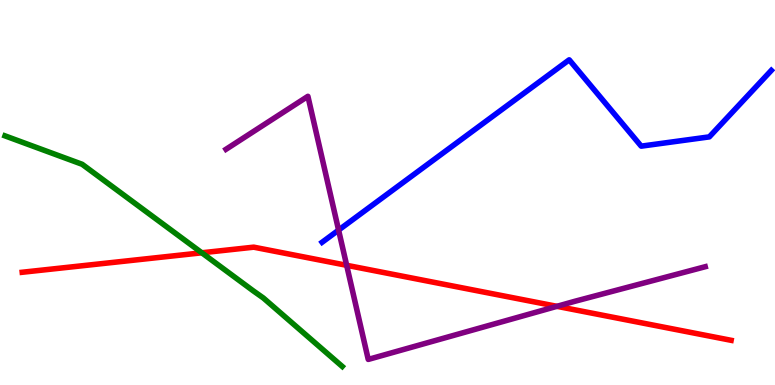[{'lines': ['blue', 'red'], 'intersections': []}, {'lines': ['green', 'red'], 'intersections': [{'x': 2.6, 'y': 3.43}]}, {'lines': ['purple', 'red'], 'intersections': [{'x': 4.47, 'y': 3.11}, {'x': 7.19, 'y': 2.04}]}, {'lines': ['blue', 'green'], 'intersections': []}, {'lines': ['blue', 'purple'], 'intersections': [{'x': 4.37, 'y': 4.02}]}, {'lines': ['green', 'purple'], 'intersections': []}]